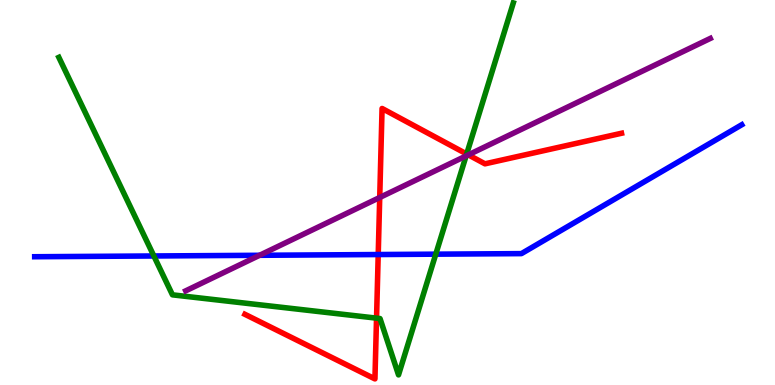[{'lines': ['blue', 'red'], 'intersections': [{'x': 4.88, 'y': 3.39}]}, {'lines': ['green', 'red'], 'intersections': [{'x': 4.86, 'y': 1.74}, {'x': 6.02, 'y': 6.0}]}, {'lines': ['purple', 'red'], 'intersections': [{'x': 4.9, 'y': 4.87}, {'x': 6.04, 'y': 5.98}]}, {'lines': ['blue', 'green'], 'intersections': [{'x': 1.99, 'y': 3.35}, {'x': 5.62, 'y': 3.4}]}, {'lines': ['blue', 'purple'], 'intersections': [{'x': 3.35, 'y': 3.37}]}, {'lines': ['green', 'purple'], 'intersections': [{'x': 6.01, 'y': 5.95}]}]